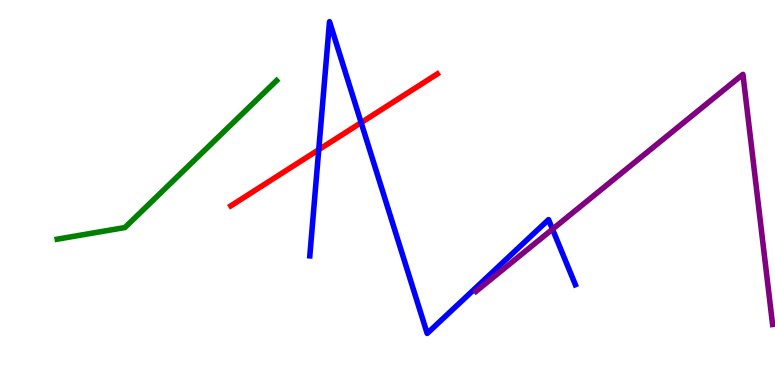[{'lines': ['blue', 'red'], 'intersections': [{'x': 4.11, 'y': 6.11}, {'x': 4.66, 'y': 6.82}]}, {'lines': ['green', 'red'], 'intersections': []}, {'lines': ['purple', 'red'], 'intersections': []}, {'lines': ['blue', 'green'], 'intersections': []}, {'lines': ['blue', 'purple'], 'intersections': [{'x': 7.13, 'y': 4.05}]}, {'lines': ['green', 'purple'], 'intersections': []}]